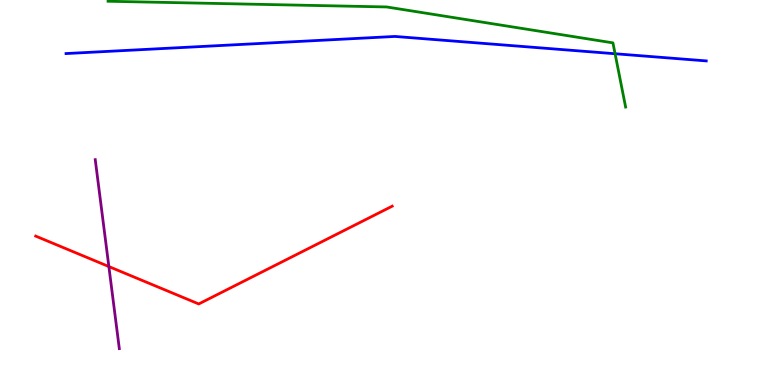[{'lines': ['blue', 'red'], 'intersections': []}, {'lines': ['green', 'red'], 'intersections': []}, {'lines': ['purple', 'red'], 'intersections': [{'x': 1.4, 'y': 3.08}]}, {'lines': ['blue', 'green'], 'intersections': [{'x': 7.94, 'y': 8.6}]}, {'lines': ['blue', 'purple'], 'intersections': []}, {'lines': ['green', 'purple'], 'intersections': []}]